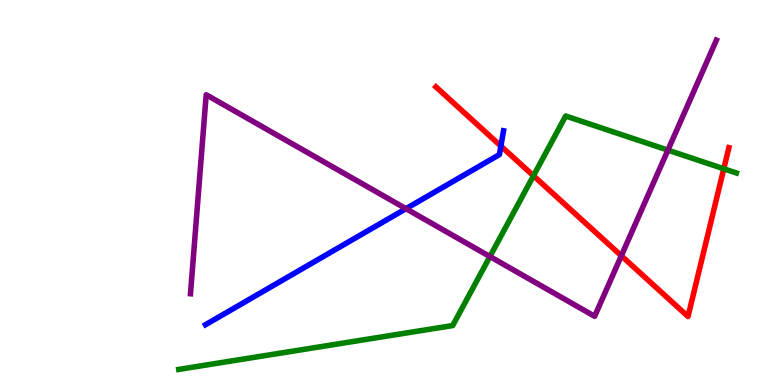[{'lines': ['blue', 'red'], 'intersections': [{'x': 6.46, 'y': 6.21}]}, {'lines': ['green', 'red'], 'intersections': [{'x': 6.88, 'y': 5.43}, {'x': 9.34, 'y': 5.62}]}, {'lines': ['purple', 'red'], 'intersections': [{'x': 8.02, 'y': 3.36}]}, {'lines': ['blue', 'green'], 'intersections': []}, {'lines': ['blue', 'purple'], 'intersections': [{'x': 5.24, 'y': 4.58}]}, {'lines': ['green', 'purple'], 'intersections': [{'x': 6.32, 'y': 3.34}, {'x': 8.62, 'y': 6.1}]}]